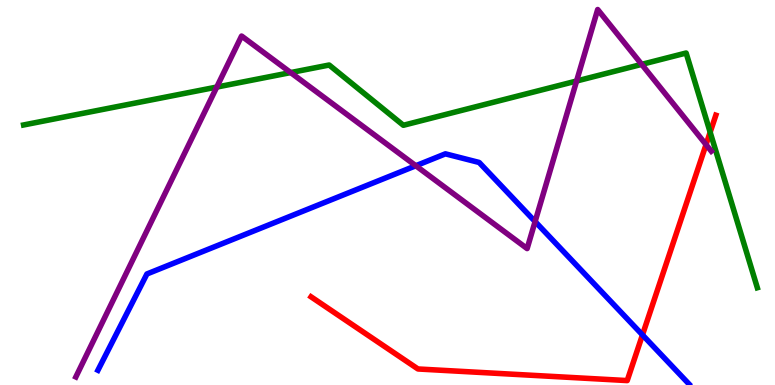[{'lines': ['blue', 'red'], 'intersections': [{'x': 8.29, 'y': 1.3}]}, {'lines': ['green', 'red'], 'intersections': [{'x': 9.16, 'y': 6.56}]}, {'lines': ['purple', 'red'], 'intersections': [{'x': 9.11, 'y': 6.24}]}, {'lines': ['blue', 'green'], 'intersections': []}, {'lines': ['blue', 'purple'], 'intersections': [{'x': 5.37, 'y': 5.7}, {'x': 6.9, 'y': 4.25}]}, {'lines': ['green', 'purple'], 'intersections': [{'x': 2.8, 'y': 7.74}, {'x': 3.75, 'y': 8.11}, {'x': 7.44, 'y': 7.9}, {'x': 8.28, 'y': 8.33}]}]